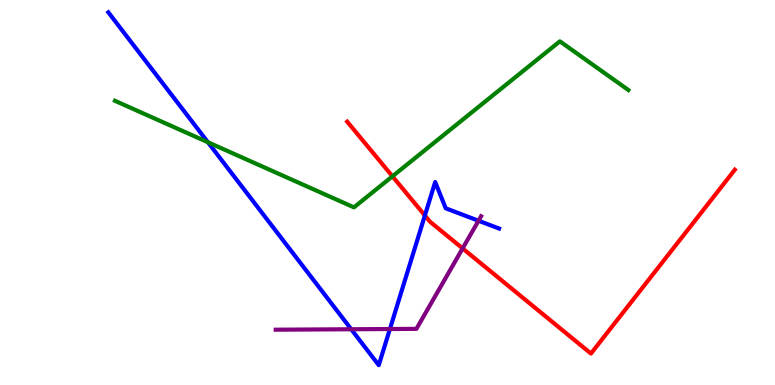[{'lines': ['blue', 'red'], 'intersections': [{'x': 5.48, 'y': 4.4}]}, {'lines': ['green', 'red'], 'intersections': [{'x': 5.06, 'y': 5.42}]}, {'lines': ['purple', 'red'], 'intersections': [{'x': 5.97, 'y': 3.55}]}, {'lines': ['blue', 'green'], 'intersections': [{'x': 2.68, 'y': 6.31}]}, {'lines': ['blue', 'purple'], 'intersections': [{'x': 4.53, 'y': 1.45}, {'x': 5.03, 'y': 1.45}, {'x': 6.17, 'y': 4.27}]}, {'lines': ['green', 'purple'], 'intersections': []}]